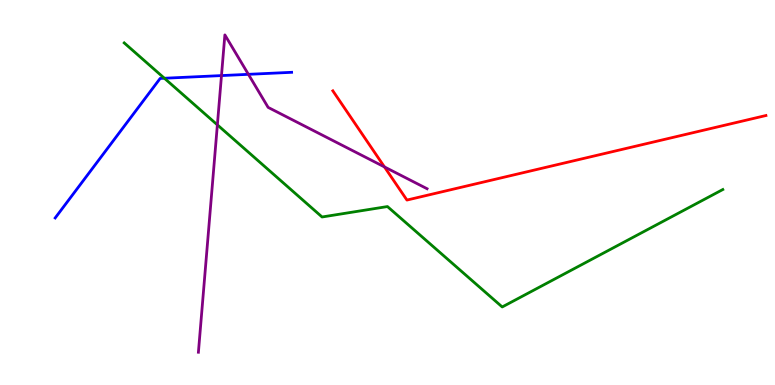[{'lines': ['blue', 'red'], 'intersections': []}, {'lines': ['green', 'red'], 'intersections': []}, {'lines': ['purple', 'red'], 'intersections': [{'x': 4.96, 'y': 5.66}]}, {'lines': ['blue', 'green'], 'intersections': [{'x': 2.12, 'y': 7.97}]}, {'lines': ['blue', 'purple'], 'intersections': [{'x': 2.86, 'y': 8.04}, {'x': 3.21, 'y': 8.07}]}, {'lines': ['green', 'purple'], 'intersections': [{'x': 2.8, 'y': 6.76}]}]